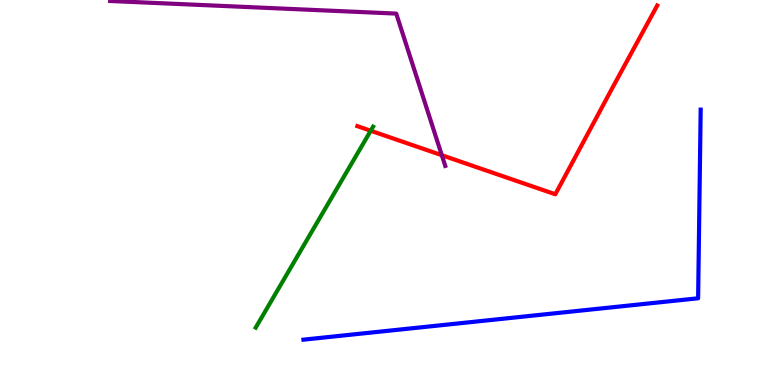[{'lines': ['blue', 'red'], 'intersections': []}, {'lines': ['green', 'red'], 'intersections': [{'x': 4.78, 'y': 6.6}]}, {'lines': ['purple', 'red'], 'intersections': [{'x': 5.7, 'y': 5.97}]}, {'lines': ['blue', 'green'], 'intersections': []}, {'lines': ['blue', 'purple'], 'intersections': []}, {'lines': ['green', 'purple'], 'intersections': []}]